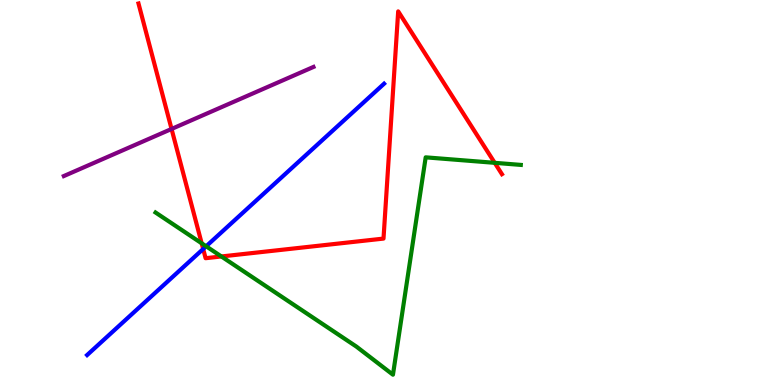[{'lines': ['blue', 'red'], 'intersections': [{'x': 2.62, 'y': 3.53}]}, {'lines': ['green', 'red'], 'intersections': [{'x': 2.6, 'y': 3.68}, {'x': 2.86, 'y': 3.34}, {'x': 6.38, 'y': 5.77}]}, {'lines': ['purple', 'red'], 'intersections': [{'x': 2.21, 'y': 6.65}]}, {'lines': ['blue', 'green'], 'intersections': [{'x': 2.66, 'y': 3.6}]}, {'lines': ['blue', 'purple'], 'intersections': []}, {'lines': ['green', 'purple'], 'intersections': []}]